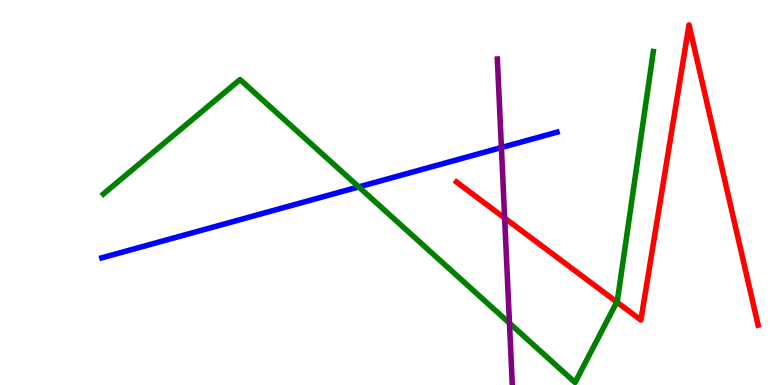[{'lines': ['blue', 'red'], 'intersections': []}, {'lines': ['green', 'red'], 'intersections': [{'x': 7.96, 'y': 2.15}]}, {'lines': ['purple', 'red'], 'intersections': [{'x': 6.51, 'y': 4.34}]}, {'lines': ['blue', 'green'], 'intersections': [{'x': 4.63, 'y': 5.15}]}, {'lines': ['blue', 'purple'], 'intersections': [{'x': 6.47, 'y': 6.17}]}, {'lines': ['green', 'purple'], 'intersections': [{'x': 6.57, 'y': 1.61}]}]